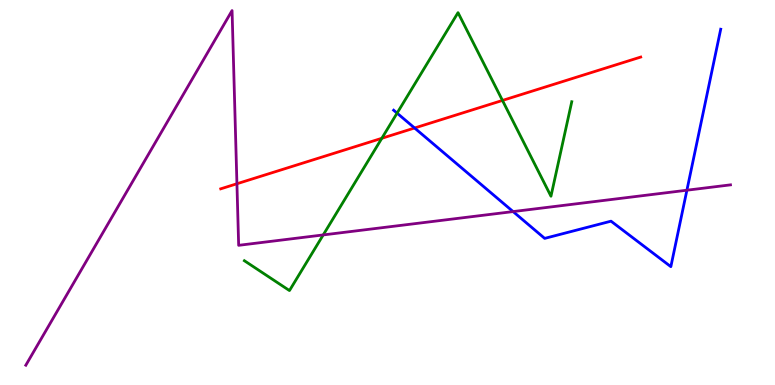[{'lines': ['blue', 'red'], 'intersections': [{'x': 5.35, 'y': 6.68}]}, {'lines': ['green', 'red'], 'intersections': [{'x': 4.93, 'y': 6.41}, {'x': 6.48, 'y': 7.39}]}, {'lines': ['purple', 'red'], 'intersections': [{'x': 3.06, 'y': 5.23}]}, {'lines': ['blue', 'green'], 'intersections': [{'x': 5.12, 'y': 7.06}]}, {'lines': ['blue', 'purple'], 'intersections': [{'x': 6.62, 'y': 4.5}, {'x': 8.86, 'y': 5.06}]}, {'lines': ['green', 'purple'], 'intersections': [{'x': 4.17, 'y': 3.9}]}]